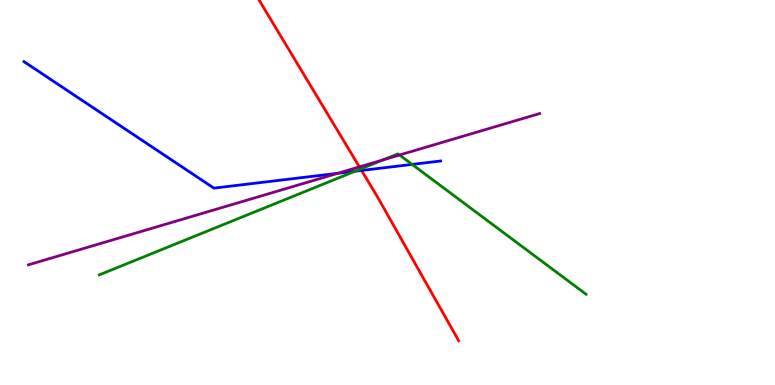[{'lines': ['blue', 'red'], 'intersections': [{'x': 4.67, 'y': 5.57}]}, {'lines': ['green', 'red'], 'intersections': [{'x': 4.65, 'y': 5.61}]}, {'lines': ['purple', 'red'], 'intersections': [{'x': 4.64, 'y': 5.67}]}, {'lines': ['blue', 'green'], 'intersections': [{'x': 4.58, 'y': 5.55}, {'x': 5.32, 'y': 5.73}]}, {'lines': ['blue', 'purple'], 'intersections': [{'x': 4.36, 'y': 5.5}]}, {'lines': ['green', 'purple'], 'intersections': [{'x': 4.94, 'y': 5.85}, {'x': 5.16, 'y': 5.97}]}]